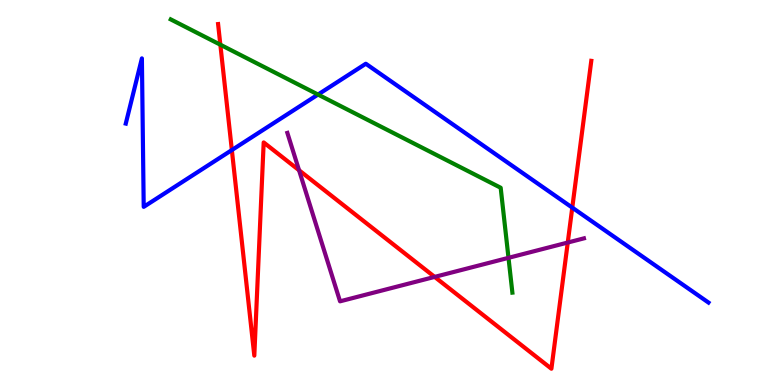[{'lines': ['blue', 'red'], 'intersections': [{'x': 2.99, 'y': 6.1}, {'x': 7.38, 'y': 4.61}]}, {'lines': ['green', 'red'], 'intersections': [{'x': 2.84, 'y': 8.84}]}, {'lines': ['purple', 'red'], 'intersections': [{'x': 3.86, 'y': 5.58}, {'x': 5.61, 'y': 2.81}, {'x': 7.33, 'y': 3.7}]}, {'lines': ['blue', 'green'], 'intersections': [{'x': 4.1, 'y': 7.54}]}, {'lines': ['blue', 'purple'], 'intersections': []}, {'lines': ['green', 'purple'], 'intersections': [{'x': 6.56, 'y': 3.3}]}]